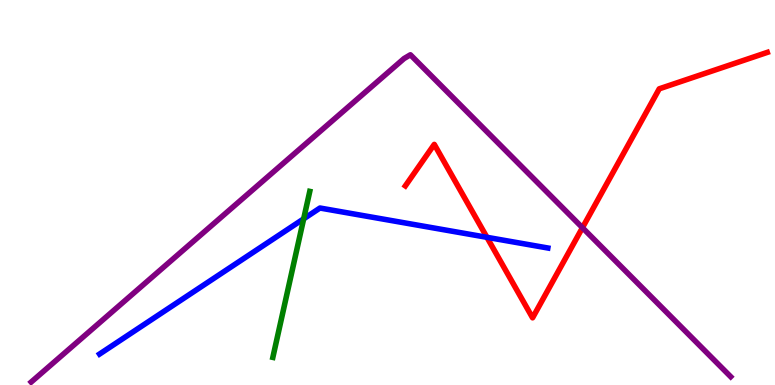[{'lines': ['blue', 'red'], 'intersections': [{'x': 6.28, 'y': 3.84}]}, {'lines': ['green', 'red'], 'intersections': []}, {'lines': ['purple', 'red'], 'intersections': [{'x': 7.52, 'y': 4.09}]}, {'lines': ['blue', 'green'], 'intersections': [{'x': 3.92, 'y': 4.32}]}, {'lines': ['blue', 'purple'], 'intersections': []}, {'lines': ['green', 'purple'], 'intersections': []}]